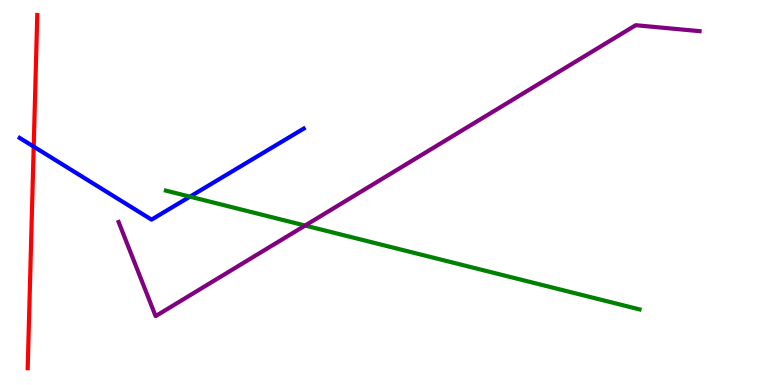[{'lines': ['blue', 'red'], 'intersections': [{'x': 0.435, 'y': 6.19}]}, {'lines': ['green', 'red'], 'intersections': []}, {'lines': ['purple', 'red'], 'intersections': []}, {'lines': ['blue', 'green'], 'intersections': [{'x': 2.45, 'y': 4.89}]}, {'lines': ['blue', 'purple'], 'intersections': []}, {'lines': ['green', 'purple'], 'intersections': [{'x': 3.94, 'y': 4.14}]}]